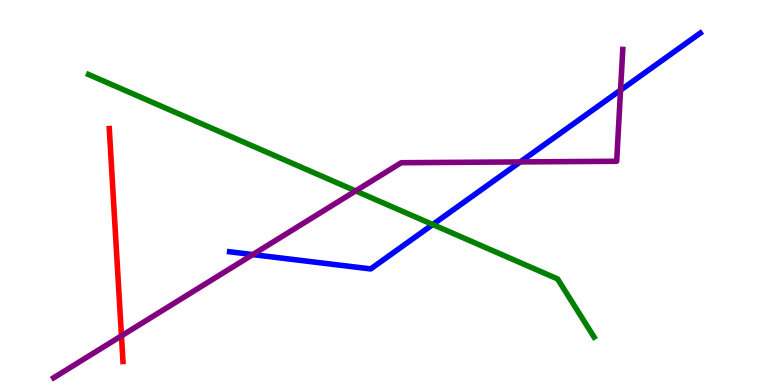[{'lines': ['blue', 'red'], 'intersections': []}, {'lines': ['green', 'red'], 'intersections': []}, {'lines': ['purple', 'red'], 'intersections': [{'x': 1.57, 'y': 1.28}]}, {'lines': ['blue', 'green'], 'intersections': [{'x': 5.58, 'y': 4.17}]}, {'lines': ['blue', 'purple'], 'intersections': [{'x': 3.26, 'y': 3.39}, {'x': 6.71, 'y': 5.79}, {'x': 8.01, 'y': 7.66}]}, {'lines': ['green', 'purple'], 'intersections': [{'x': 4.59, 'y': 5.04}]}]